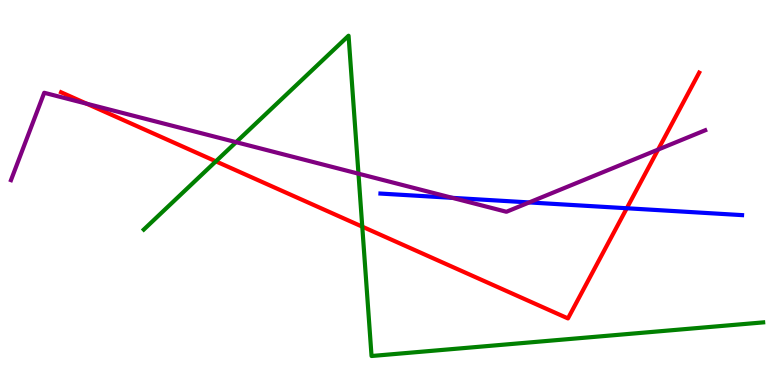[{'lines': ['blue', 'red'], 'intersections': [{'x': 8.09, 'y': 4.59}]}, {'lines': ['green', 'red'], 'intersections': [{'x': 2.79, 'y': 5.81}, {'x': 4.67, 'y': 4.11}]}, {'lines': ['purple', 'red'], 'intersections': [{'x': 1.12, 'y': 7.31}, {'x': 8.49, 'y': 6.11}]}, {'lines': ['blue', 'green'], 'intersections': []}, {'lines': ['blue', 'purple'], 'intersections': [{'x': 5.84, 'y': 4.86}, {'x': 6.83, 'y': 4.74}]}, {'lines': ['green', 'purple'], 'intersections': [{'x': 3.05, 'y': 6.31}, {'x': 4.63, 'y': 5.49}]}]